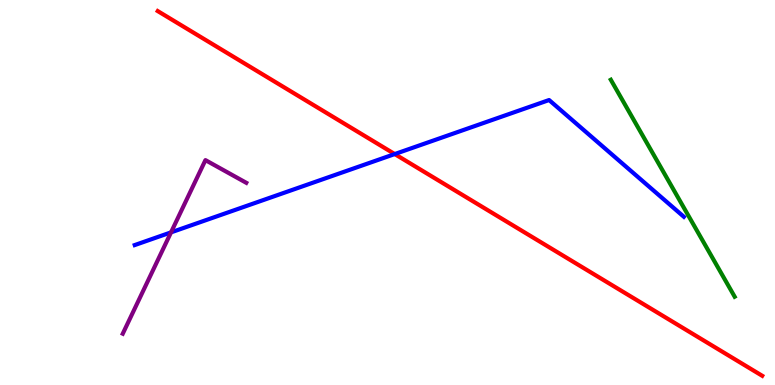[{'lines': ['blue', 'red'], 'intersections': [{'x': 5.09, 'y': 6.0}]}, {'lines': ['green', 'red'], 'intersections': []}, {'lines': ['purple', 'red'], 'intersections': []}, {'lines': ['blue', 'green'], 'intersections': []}, {'lines': ['blue', 'purple'], 'intersections': [{'x': 2.21, 'y': 3.96}]}, {'lines': ['green', 'purple'], 'intersections': []}]